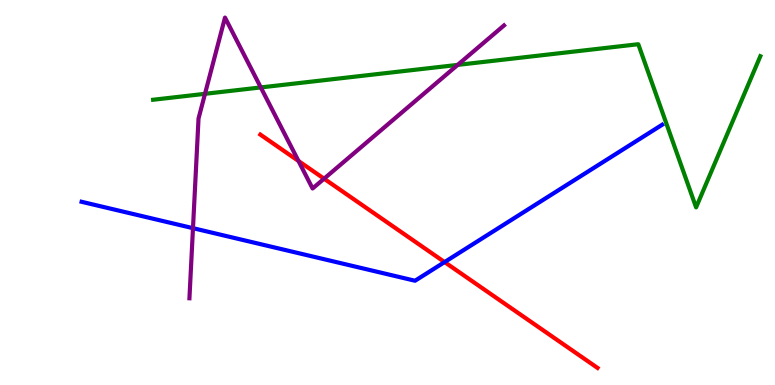[{'lines': ['blue', 'red'], 'intersections': [{'x': 5.74, 'y': 3.19}]}, {'lines': ['green', 'red'], 'intersections': []}, {'lines': ['purple', 'red'], 'intersections': [{'x': 3.85, 'y': 5.82}, {'x': 4.18, 'y': 5.36}]}, {'lines': ['blue', 'green'], 'intersections': []}, {'lines': ['blue', 'purple'], 'intersections': [{'x': 2.49, 'y': 4.07}]}, {'lines': ['green', 'purple'], 'intersections': [{'x': 2.65, 'y': 7.56}, {'x': 3.37, 'y': 7.73}, {'x': 5.91, 'y': 8.31}]}]